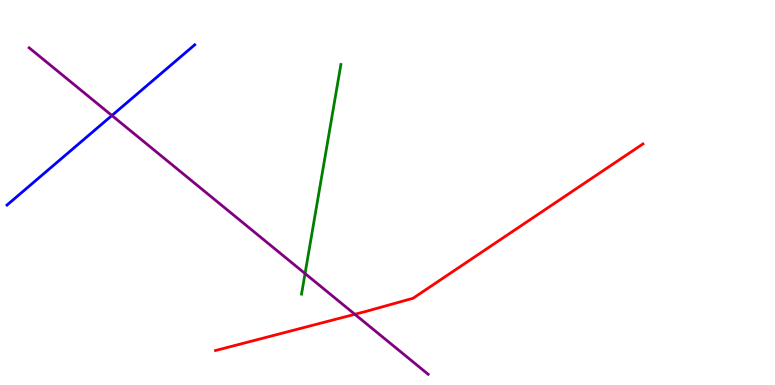[{'lines': ['blue', 'red'], 'intersections': []}, {'lines': ['green', 'red'], 'intersections': []}, {'lines': ['purple', 'red'], 'intersections': [{'x': 4.58, 'y': 1.84}]}, {'lines': ['blue', 'green'], 'intersections': []}, {'lines': ['blue', 'purple'], 'intersections': [{'x': 1.44, 'y': 7.0}]}, {'lines': ['green', 'purple'], 'intersections': [{'x': 3.94, 'y': 2.89}]}]